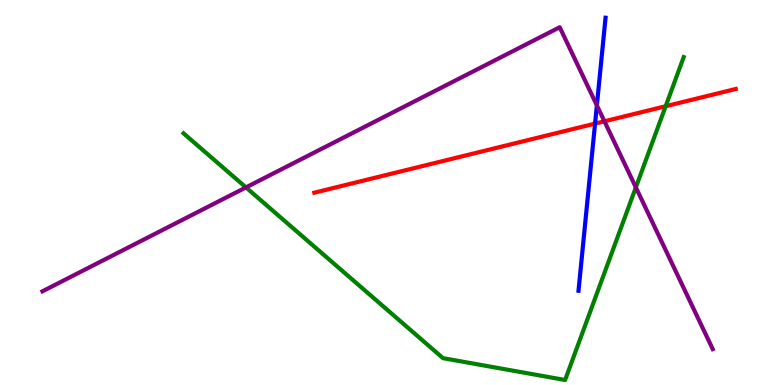[{'lines': ['blue', 'red'], 'intersections': [{'x': 7.68, 'y': 6.79}]}, {'lines': ['green', 'red'], 'intersections': [{'x': 8.59, 'y': 7.24}]}, {'lines': ['purple', 'red'], 'intersections': [{'x': 7.8, 'y': 6.85}]}, {'lines': ['blue', 'green'], 'intersections': []}, {'lines': ['blue', 'purple'], 'intersections': [{'x': 7.7, 'y': 7.26}]}, {'lines': ['green', 'purple'], 'intersections': [{'x': 3.17, 'y': 5.13}, {'x': 8.2, 'y': 5.13}]}]